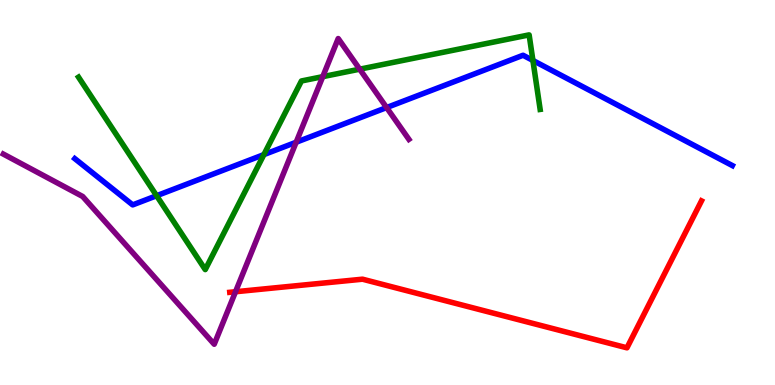[{'lines': ['blue', 'red'], 'intersections': []}, {'lines': ['green', 'red'], 'intersections': []}, {'lines': ['purple', 'red'], 'intersections': [{'x': 3.04, 'y': 2.42}]}, {'lines': ['blue', 'green'], 'intersections': [{'x': 2.02, 'y': 4.92}, {'x': 3.41, 'y': 5.98}, {'x': 6.88, 'y': 8.43}]}, {'lines': ['blue', 'purple'], 'intersections': [{'x': 3.82, 'y': 6.31}, {'x': 4.99, 'y': 7.21}]}, {'lines': ['green', 'purple'], 'intersections': [{'x': 4.16, 'y': 8.01}, {'x': 4.64, 'y': 8.2}]}]